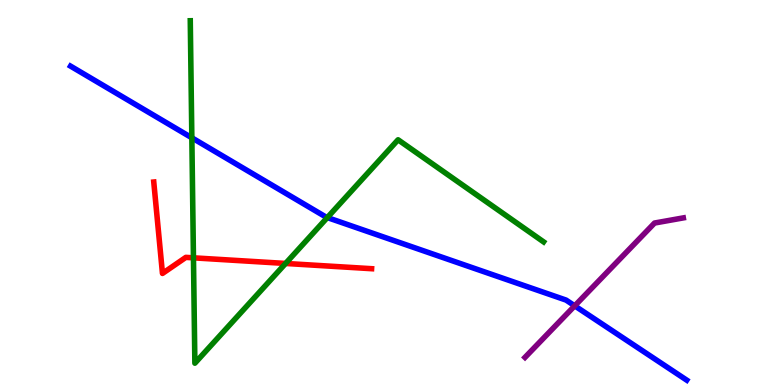[{'lines': ['blue', 'red'], 'intersections': []}, {'lines': ['green', 'red'], 'intersections': [{'x': 2.5, 'y': 3.3}, {'x': 3.68, 'y': 3.16}]}, {'lines': ['purple', 'red'], 'intersections': []}, {'lines': ['blue', 'green'], 'intersections': [{'x': 2.48, 'y': 6.42}, {'x': 4.22, 'y': 4.35}]}, {'lines': ['blue', 'purple'], 'intersections': [{'x': 7.42, 'y': 2.06}]}, {'lines': ['green', 'purple'], 'intersections': []}]